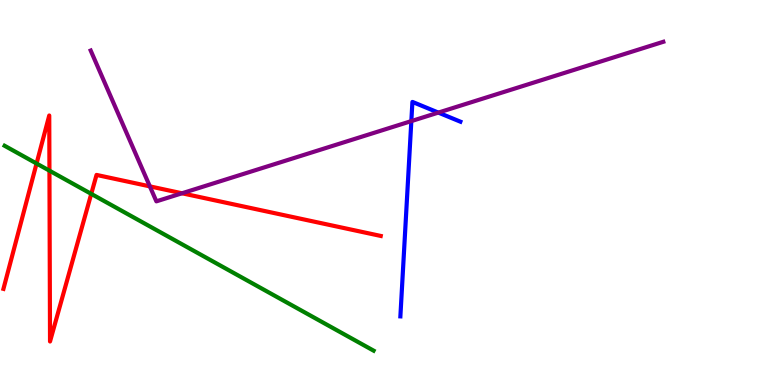[{'lines': ['blue', 'red'], 'intersections': []}, {'lines': ['green', 'red'], 'intersections': [{'x': 0.472, 'y': 5.75}, {'x': 0.638, 'y': 5.57}, {'x': 1.18, 'y': 4.96}]}, {'lines': ['purple', 'red'], 'intersections': [{'x': 1.93, 'y': 5.16}, {'x': 2.35, 'y': 4.98}]}, {'lines': ['blue', 'green'], 'intersections': []}, {'lines': ['blue', 'purple'], 'intersections': [{'x': 5.31, 'y': 6.85}, {'x': 5.66, 'y': 7.08}]}, {'lines': ['green', 'purple'], 'intersections': []}]